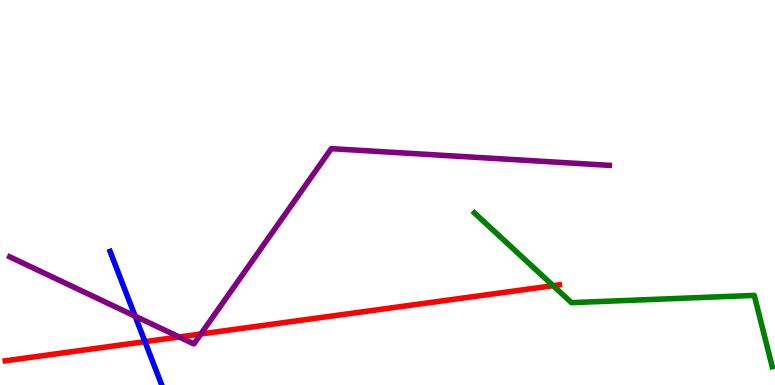[{'lines': ['blue', 'red'], 'intersections': [{'x': 1.87, 'y': 1.13}]}, {'lines': ['green', 'red'], 'intersections': [{'x': 7.14, 'y': 2.58}]}, {'lines': ['purple', 'red'], 'intersections': [{'x': 2.31, 'y': 1.25}, {'x': 2.59, 'y': 1.32}]}, {'lines': ['blue', 'green'], 'intersections': []}, {'lines': ['blue', 'purple'], 'intersections': [{'x': 1.74, 'y': 1.79}]}, {'lines': ['green', 'purple'], 'intersections': []}]